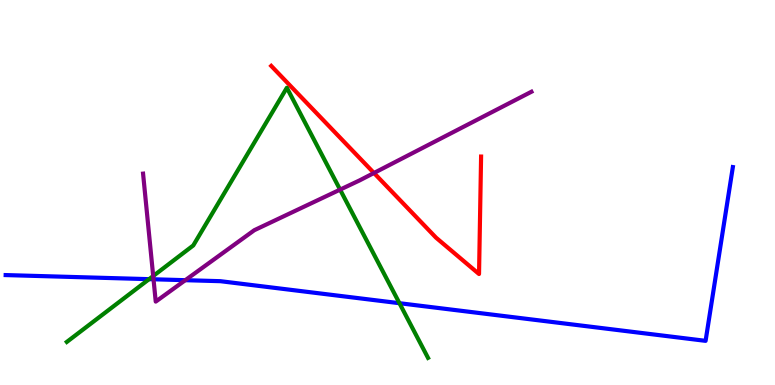[{'lines': ['blue', 'red'], 'intersections': []}, {'lines': ['green', 'red'], 'intersections': []}, {'lines': ['purple', 'red'], 'intersections': [{'x': 4.83, 'y': 5.51}]}, {'lines': ['blue', 'green'], 'intersections': [{'x': 1.92, 'y': 2.75}, {'x': 5.15, 'y': 2.12}]}, {'lines': ['blue', 'purple'], 'intersections': [{'x': 1.98, 'y': 2.75}, {'x': 2.39, 'y': 2.72}]}, {'lines': ['green', 'purple'], 'intersections': [{'x': 1.98, 'y': 2.83}, {'x': 4.39, 'y': 5.07}]}]